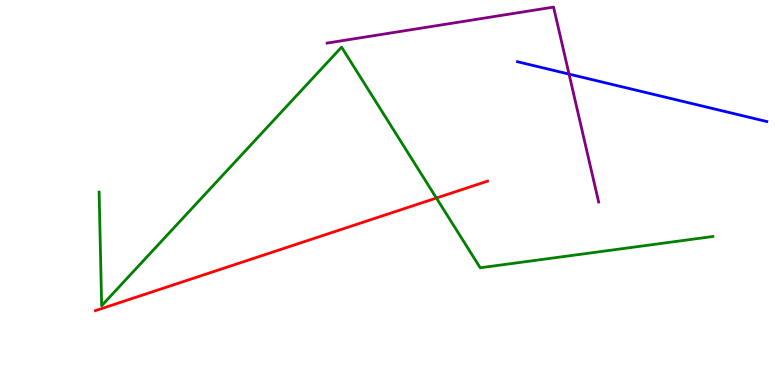[{'lines': ['blue', 'red'], 'intersections': []}, {'lines': ['green', 'red'], 'intersections': [{'x': 5.63, 'y': 4.86}]}, {'lines': ['purple', 'red'], 'intersections': []}, {'lines': ['blue', 'green'], 'intersections': []}, {'lines': ['blue', 'purple'], 'intersections': [{'x': 7.34, 'y': 8.08}]}, {'lines': ['green', 'purple'], 'intersections': []}]